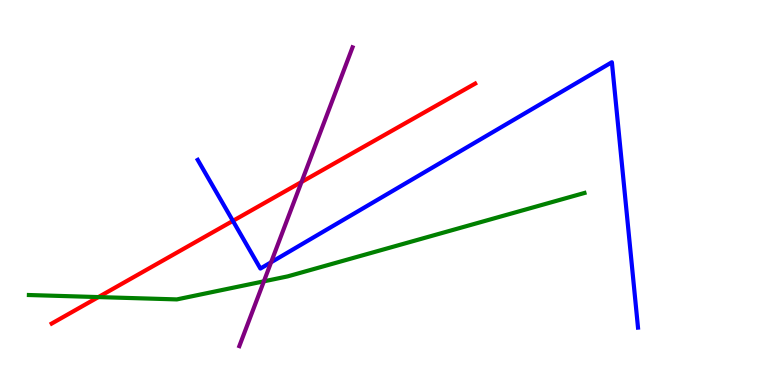[{'lines': ['blue', 'red'], 'intersections': [{'x': 3.01, 'y': 4.26}]}, {'lines': ['green', 'red'], 'intersections': [{'x': 1.27, 'y': 2.28}]}, {'lines': ['purple', 'red'], 'intersections': [{'x': 3.89, 'y': 5.27}]}, {'lines': ['blue', 'green'], 'intersections': []}, {'lines': ['blue', 'purple'], 'intersections': [{'x': 3.5, 'y': 3.19}]}, {'lines': ['green', 'purple'], 'intersections': [{'x': 3.4, 'y': 2.69}]}]